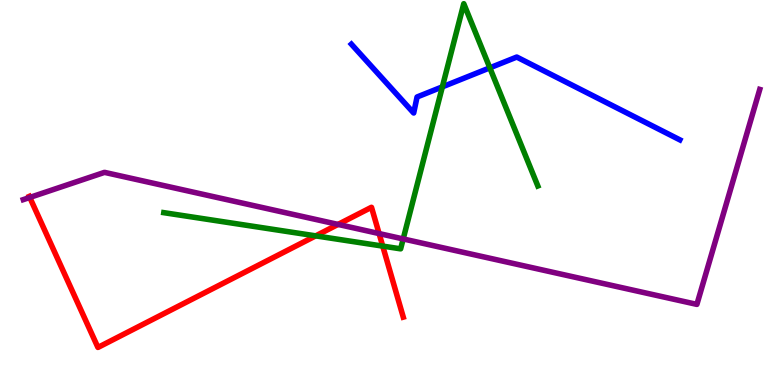[{'lines': ['blue', 'red'], 'intersections': []}, {'lines': ['green', 'red'], 'intersections': [{'x': 4.07, 'y': 3.87}, {'x': 4.94, 'y': 3.61}]}, {'lines': ['purple', 'red'], 'intersections': [{'x': 0.384, 'y': 4.87}, {'x': 4.36, 'y': 4.17}, {'x': 4.89, 'y': 3.93}]}, {'lines': ['blue', 'green'], 'intersections': [{'x': 5.71, 'y': 7.74}, {'x': 6.32, 'y': 8.24}]}, {'lines': ['blue', 'purple'], 'intersections': []}, {'lines': ['green', 'purple'], 'intersections': [{'x': 5.2, 'y': 3.79}]}]